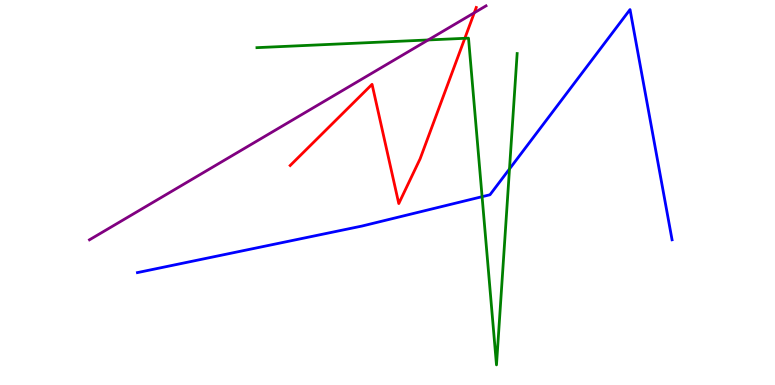[{'lines': ['blue', 'red'], 'intersections': []}, {'lines': ['green', 'red'], 'intersections': [{'x': 6.0, 'y': 9.0}]}, {'lines': ['purple', 'red'], 'intersections': [{'x': 6.12, 'y': 9.67}]}, {'lines': ['blue', 'green'], 'intersections': [{'x': 6.22, 'y': 4.89}, {'x': 6.57, 'y': 5.61}]}, {'lines': ['blue', 'purple'], 'intersections': []}, {'lines': ['green', 'purple'], 'intersections': [{'x': 5.53, 'y': 8.96}]}]